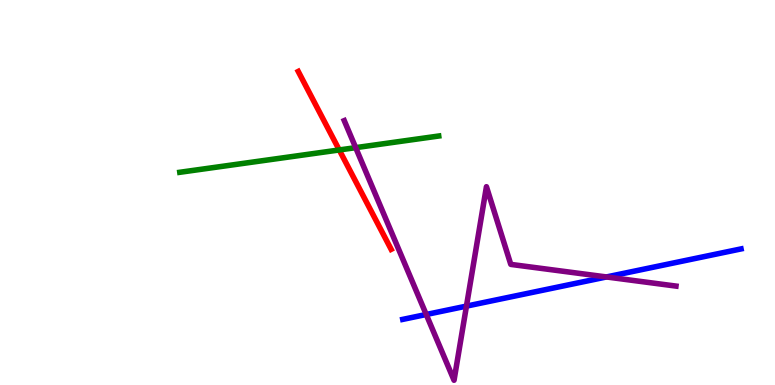[{'lines': ['blue', 'red'], 'intersections': []}, {'lines': ['green', 'red'], 'intersections': [{'x': 4.38, 'y': 6.11}]}, {'lines': ['purple', 'red'], 'intersections': []}, {'lines': ['blue', 'green'], 'intersections': []}, {'lines': ['blue', 'purple'], 'intersections': [{'x': 5.5, 'y': 1.83}, {'x': 6.02, 'y': 2.05}, {'x': 7.83, 'y': 2.81}]}, {'lines': ['green', 'purple'], 'intersections': [{'x': 4.59, 'y': 6.16}]}]